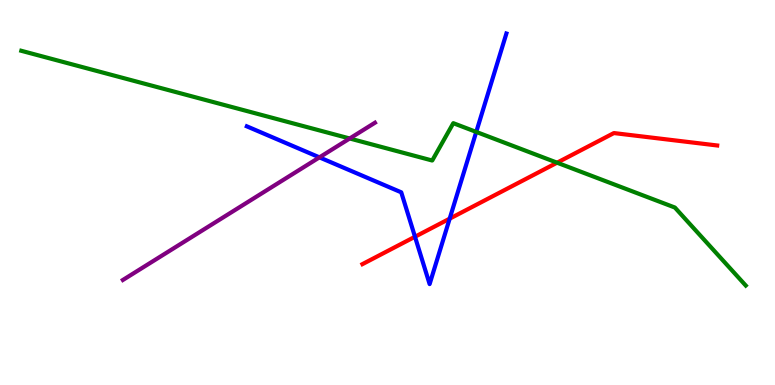[{'lines': ['blue', 'red'], 'intersections': [{'x': 5.35, 'y': 3.85}, {'x': 5.8, 'y': 4.32}]}, {'lines': ['green', 'red'], 'intersections': [{'x': 7.19, 'y': 5.77}]}, {'lines': ['purple', 'red'], 'intersections': []}, {'lines': ['blue', 'green'], 'intersections': [{'x': 6.15, 'y': 6.57}]}, {'lines': ['blue', 'purple'], 'intersections': [{'x': 4.12, 'y': 5.91}]}, {'lines': ['green', 'purple'], 'intersections': [{'x': 4.51, 'y': 6.4}]}]